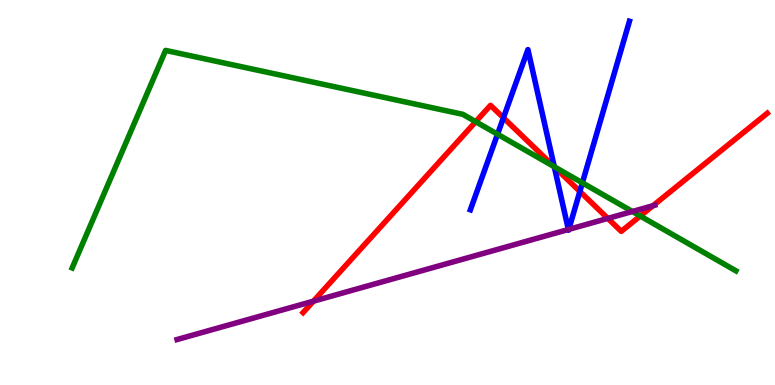[{'lines': ['blue', 'red'], 'intersections': [{'x': 6.5, 'y': 6.94}, {'x': 7.15, 'y': 5.67}, {'x': 7.48, 'y': 5.03}]}, {'lines': ['green', 'red'], 'intersections': [{'x': 6.14, 'y': 6.84}, {'x': 7.15, 'y': 5.67}, {'x': 8.26, 'y': 4.39}]}, {'lines': ['purple', 'red'], 'intersections': [{'x': 4.04, 'y': 2.18}, {'x': 7.84, 'y': 4.33}, {'x': 8.43, 'y': 4.66}]}, {'lines': ['blue', 'green'], 'intersections': [{'x': 6.42, 'y': 6.51}, {'x': 7.15, 'y': 5.67}, {'x': 7.51, 'y': 5.25}]}, {'lines': ['blue', 'purple'], 'intersections': [{'x': 7.33, 'y': 4.04}, {'x': 7.34, 'y': 4.04}]}, {'lines': ['green', 'purple'], 'intersections': [{'x': 8.16, 'y': 4.51}]}]